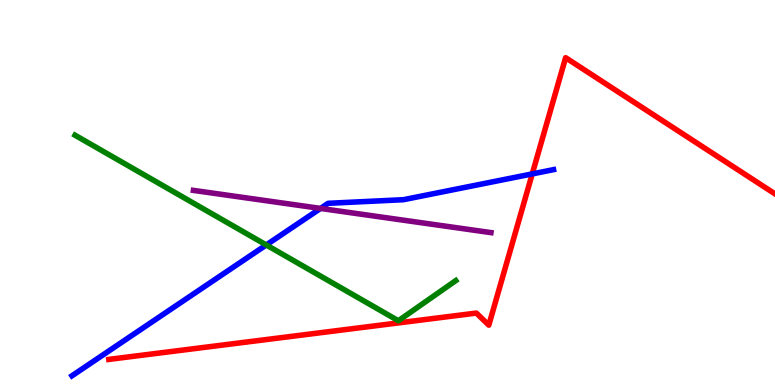[{'lines': ['blue', 'red'], 'intersections': [{'x': 6.87, 'y': 5.48}]}, {'lines': ['green', 'red'], 'intersections': []}, {'lines': ['purple', 'red'], 'intersections': []}, {'lines': ['blue', 'green'], 'intersections': [{'x': 3.44, 'y': 3.64}]}, {'lines': ['blue', 'purple'], 'intersections': [{'x': 4.14, 'y': 4.59}]}, {'lines': ['green', 'purple'], 'intersections': []}]